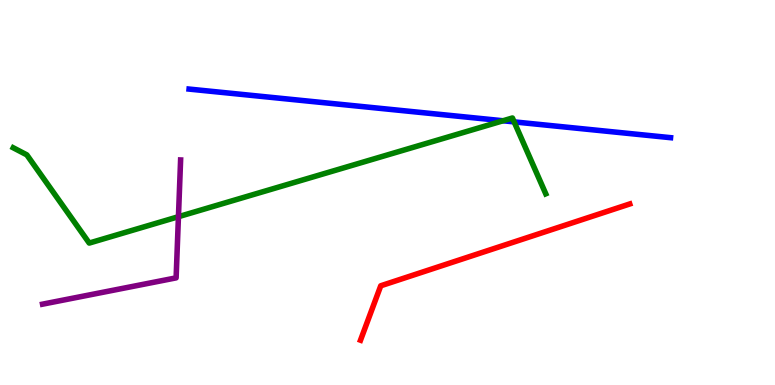[{'lines': ['blue', 'red'], 'intersections': []}, {'lines': ['green', 'red'], 'intersections': []}, {'lines': ['purple', 'red'], 'intersections': []}, {'lines': ['blue', 'green'], 'intersections': [{'x': 6.49, 'y': 6.86}, {'x': 6.63, 'y': 6.83}]}, {'lines': ['blue', 'purple'], 'intersections': []}, {'lines': ['green', 'purple'], 'intersections': [{'x': 2.3, 'y': 4.37}]}]